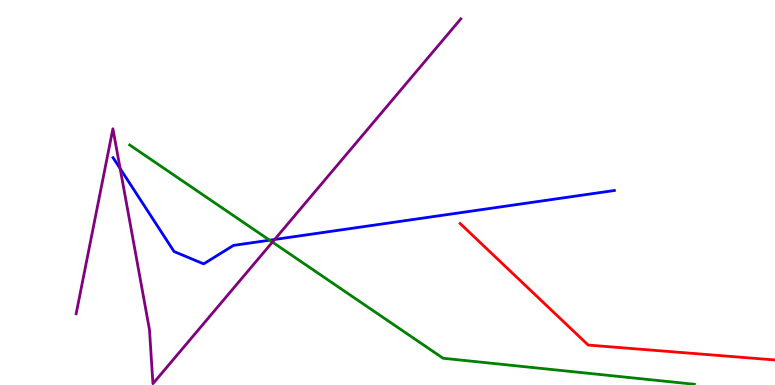[{'lines': ['blue', 'red'], 'intersections': []}, {'lines': ['green', 'red'], 'intersections': []}, {'lines': ['purple', 'red'], 'intersections': []}, {'lines': ['blue', 'green'], 'intersections': [{'x': 3.48, 'y': 3.76}]}, {'lines': ['blue', 'purple'], 'intersections': [{'x': 1.55, 'y': 5.62}, {'x': 3.54, 'y': 3.78}]}, {'lines': ['green', 'purple'], 'intersections': [{'x': 3.52, 'y': 3.71}]}]